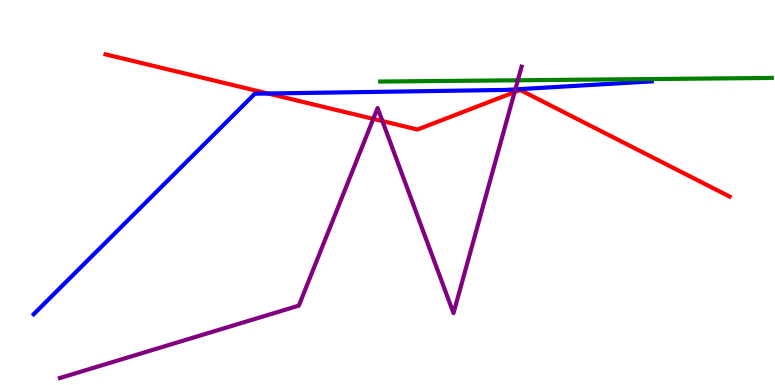[{'lines': ['blue', 'red'], 'intersections': [{'x': 3.46, 'y': 7.57}]}, {'lines': ['green', 'red'], 'intersections': []}, {'lines': ['purple', 'red'], 'intersections': [{'x': 4.82, 'y': 6.91}, {'x': 4.93, 'y': 6.86}, {'x': 6.64, 'y': 7.61}]}, {'lines': ['blue', 'green'], 'intersections': []}, {'lines': ['blue', 'purple'], 'intersections': [{'x': 6.65, 'y': 7.68}]}, {'lines': ['green', 'purple'], 'intersections': [{'x': 6.68, 'y': 7.91}]}]